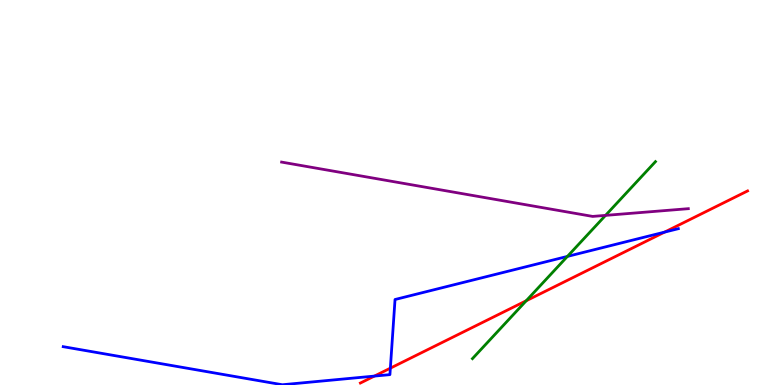[{'lines': ['blue', 'red'], 'intersections': [{'x': 4.83, 'y': 0.231}, {'x': 5.04, 'y': 0.437}, {'x': 8.58, 'y': 3.97}]}, {'lines': ['green', 'red'], 'intersections': [{'x': 6.79, 'y': 2.19}]}, {'lines': ['purple', 'red'], 'intersections': []}, {'lines': ['blue', 'green'], 'intersections': [{'x': 7.32, 'y': 3.34}]}, {'lines': ['blue', 'purple'], 'intersections': []}, {'lines': ['green', 'purple'], 'intersections': [{'x': 7.81, 'y': 4.41}]}]